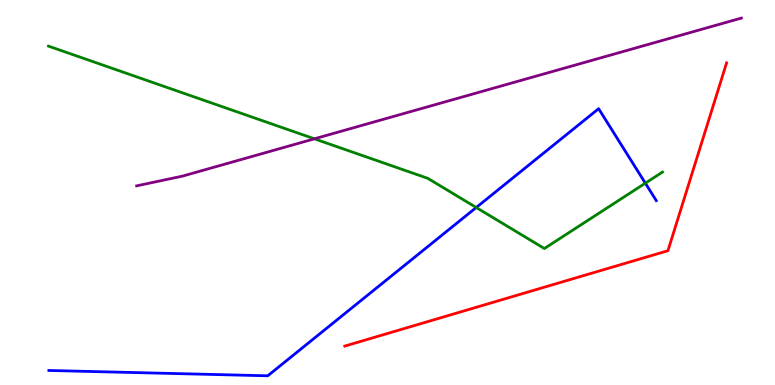[{'lines': ['blue', 'red'], 'intersections': []}, {'lines': ['green', 'red'], 'intersections': []}, {'lines': ['purple', 'red'], 'intersections': []}, {'lines': ['blue', 'green'], 'intersections': [{'x': 6.14, 'y': 4.61}, {'x': 8.33, 'y': 5.24}]}, {'lines': ['blue', 'purple'], 'intersections': []}, {'lines': ['green', 'purple'], 'intersections': [{'x': 4.06, 'y': 6.39}]}]